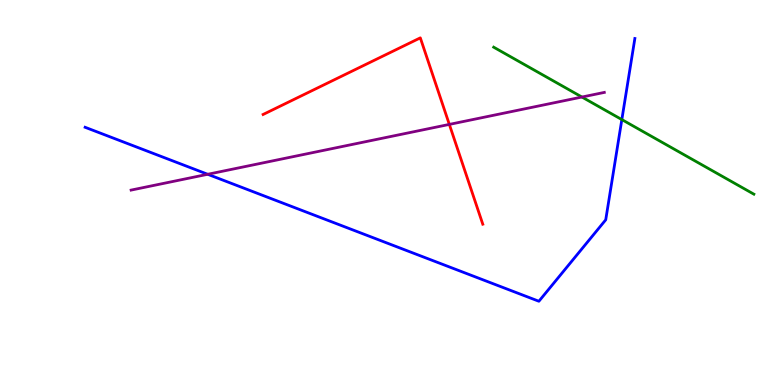[{'lines': ['blue', 'red'], 'intersections': []}, {'lines': ['green', 'red'], 'intersections': []}, {'lines': ['purple', 'red'], 'intersections': [{'x': 5.8, 'y': 6.77}]}, {'lines': ['blue', 'green'], 'intersections': [{'x': 8.02, 'y': 6.89}]}, {'lines': ['blue', 'purple'], 'intersections': [{'x': 2.68, 'y': 5.47}]}, {'lines': ['green', 'purple'], 'intersections': [{'x': 7.51, 'y': 7.48}]}]